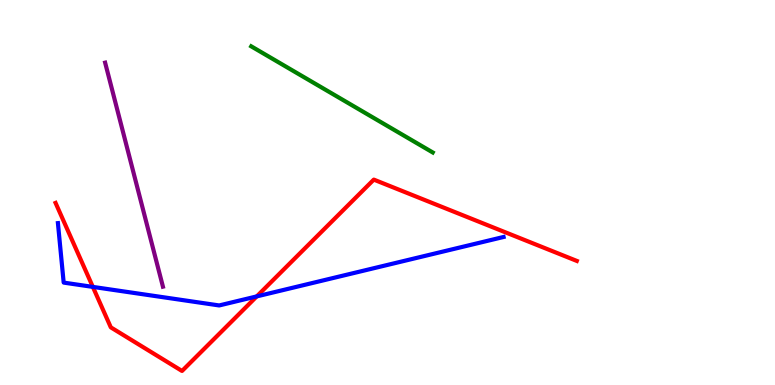[{'lines': ['blue', 'red'], 'intersections': [{'x': 1.2, 'y': 2.55}, {'x': 3.31, 'y': 2.3}]}, {'lines': ['green', 'red'], 'intersections': []}, {'lines': ['purple', 'red'], 'intersections': []}, {'lines': ['blue', 'green'], 'intersections': []}, {'lines': ['blue', 'purple'], 'intersections': []}, {'lines': ['green', 'purple'], 'intersections': []}]